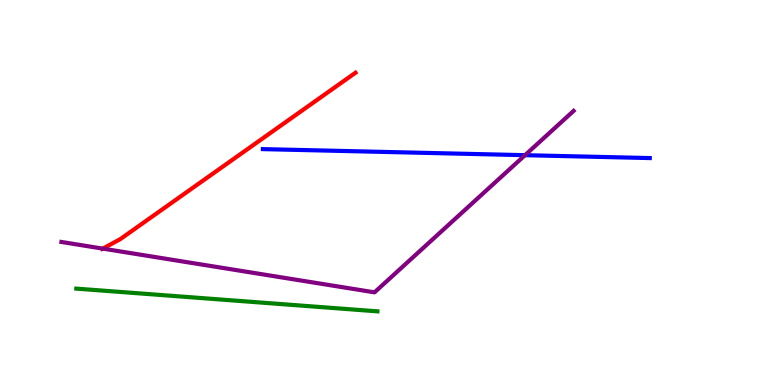[{'lines': ['blue', 'red'], 'intersections': []}, {'lines': ['green', 'red'], 'intersections': []}, {'lines': ['purple', 'red'], 'intersections': [{'x': 1.33, 'y': 3.54}]}, {'lines': ['blue', 'green'], 'intersections': []}, {'lines': ['blue', 'purple'], 'intersections': [{'x': 6.77, 'y': 5.97}]}, {'lines': ['green', 'purple'], 'intersections': []}]